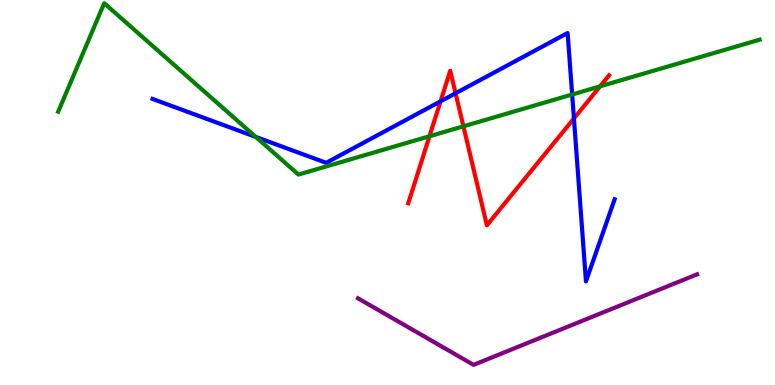[{'lines': ['blue', 'red'], 'intersections': [{'x': 5.68, 'y': 7.37}, {'x': 5.88, 'y': 7.58}, {'x': 7.41, 'y': 6.92}]}, {'lines': ['green', 'red'], 'intersections': [{'x': 5.54, 'y': 6.46}, {'x': 5.98, 'y': 6.72}, {'x': 7.74, 'y': 7.76}]}, {'lines': ['purple', 'red'], 'intersections': []}, {'lines': ['blue', 'green'], 'intersections': [{'x': 3.3, 'y': 6.44}, {'x': 7.38, 'y': 7.55}]}, {'lines': ['blue', 'purple'], 'intersections': []}, {'lines': ['green', 'purple'], 'intersections': []}]